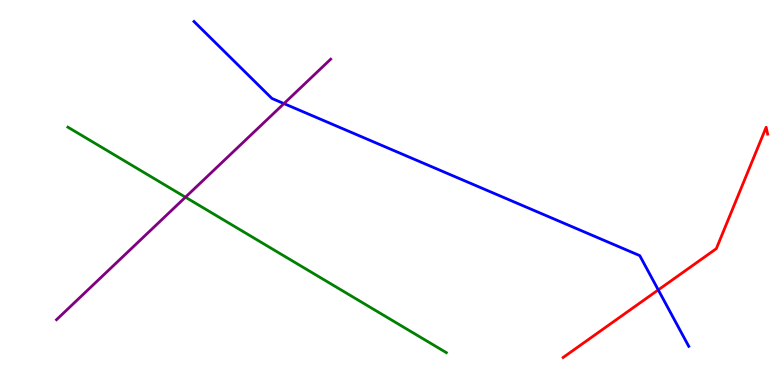[{'lines': ['blue', 'red'], 'intersections': [{'x': 8.49, 'y': 2.47}]}, {'lines': ['green', 'red'], 'intersections': []}, {'lines': ['purple', 'red'], 'intersections': []}, {'lines': ['blue', 'green'], 'intersections': []}, {'lines': ['blue', 'purple'], 'intersections': [{'x': 3.66, 'y': 7.31}]}, {'lines': ['green', 'purple'], 'intersections': [{'x': 2.39, 'y': 4.88}]}]